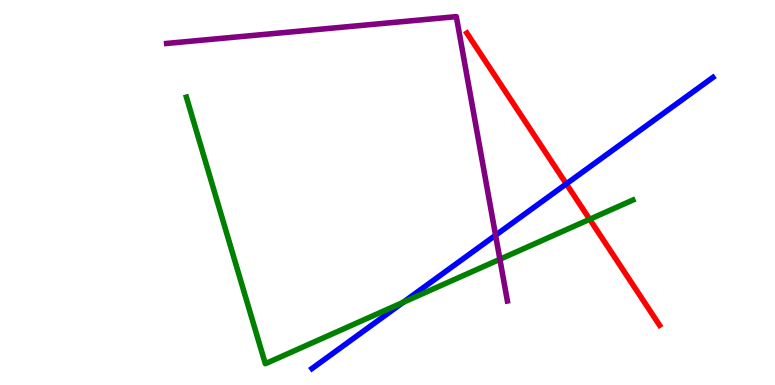[{'lines': ['blue', 'red'], 'intersections': [{'x': 7.31, 'y': 5.22}]}, {'lines': ['green', 'red'], 'intersections': [{'x': 7.61, 'y': 4.3}]}, {'lines': ['purple', 'red'], 'intersections': []}, {'lines': ['blue', 'green'], 'intersections': [{'x': 5.2, 'y': 2.15}]}, {'lines': ['blue', 'purple'], 'intersections': [{'x': 6.39, 'y': 3.89}]}, {'lines': ['green', 'purple'], 'intersections': [{'x': 6.45, 'y': 3.27}]}]